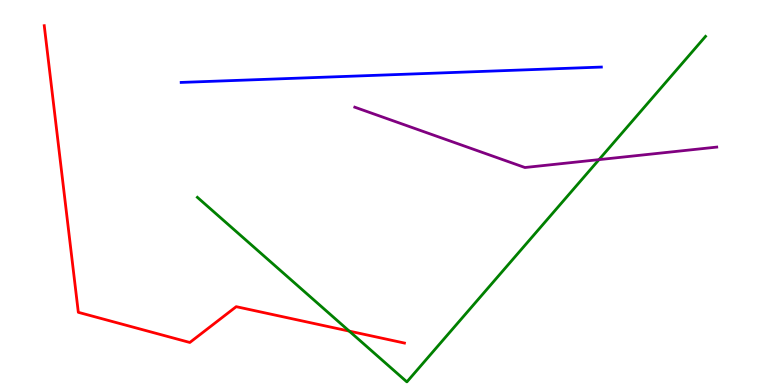[{'lines': ['blue', 'red'], 'intersections': []}, {'lines': ['green', 'red'], 'intersections': [{'x': 4.51, 'y': 1.4}]}, {'lines': ['purple', 'red'], 'intersections': []}, {'lines': ['blue', 'green'], 'intersections': []}, {'lines': ['blue', 'purple'], 'intersections': []}, {'lines': ['green', 'purple'], 'intersections': [{'x': 7.73, 'y': 5.85}]}]